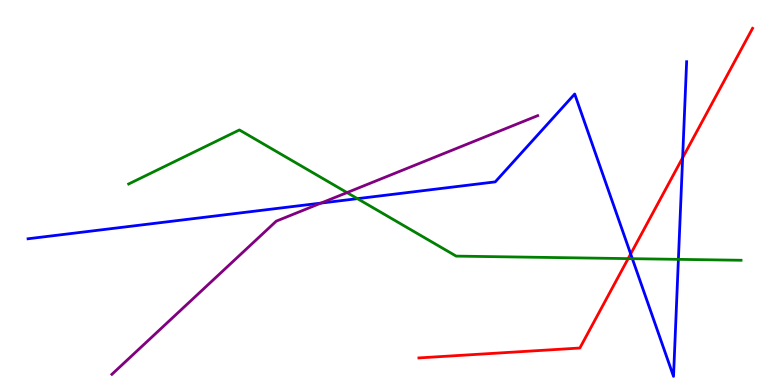[{'lines': ['blue', 'red'], 'intersections': [{'x': 8.14, 'y': 3.4}, {'x': 8.81, 'y': 5.9}]}, {'lines': ['green', 'red'], 'intersections': [{'x': 8.11, 'y': 3.28}]}, {'lines': ['purple', 'red'], 'intersections': []}, {'lines': ['blue', 'green'], 'intersections': [{'x': 4.61, 'y': 4.84}, {'x': 8.16, 'y': 3.28}, {'x': 8.75, 'y': 3.26}]}, {'lines': ['blue', 'purple'], 'intersections': [{'x': 4.14, 'y': 4.72}]}, {'lines': ['green', 'purple'], 'intersections': [{'x': 4.48, 'y': 5.0}]}]